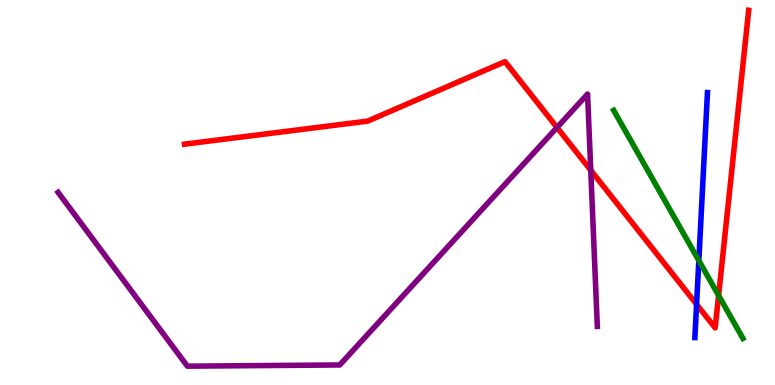[{'lines': ['blue', 'red'], 'intersections': [{'x': 8.99, 'y': 2.1}]}, {'lines': ['green', 'red'], 'intersections': [{'x': 9.27, 'y': 2.33}]}, {'lines': ['purple', 'red'], 'intersections': [{'x': 7.19, 'y': 6.69}, {'x': 7.62, 'y': 5.58}]}, {'lines': ['blue', 'green'], 'intersections': [{'x': 9.02, 'y': 3.23}]}, {'lines': ['blue', 'purple'], 'intersections': []}, {'lines': ['green', 'purple'], 'intersections': []}]